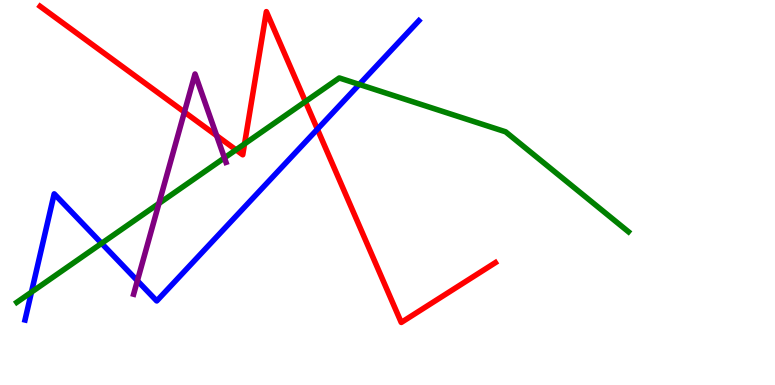[{'lines': ['blue', 'red'], 'intersections': [{'x': 4.1, 'y': 6.64}]}, {'lines': ['green', 'red'], 'intersections': [{'x': 3.05, 'y': 6.11}, {'x': 3.16, 'y': 6.26}, {'x': 3.94, 'y': 7.36}]}, {'lines': ['purple', 'red'], 'intersections': [{'x': 2.38, 'y': 7.09}, {'x': 2.8, 'y': 6.48}]}, {'lines': ['blue', 'green'], 'intersections': [{'x': 0.406, 'y': 2.41}, {'x': 1.31, 'y': 3.68}, {'x': 4.64, 'y': 7.81}]}, {'lines': ['blue', 'purple'], 'intersections': [{'x': 1.77, 'y': 2.71}]}, {'lines': ['green', 'purple'], 'intersections': [{'x': 2.05, 'y': 4.72}, {'x': 2.9, 'y': 5.9}]}]